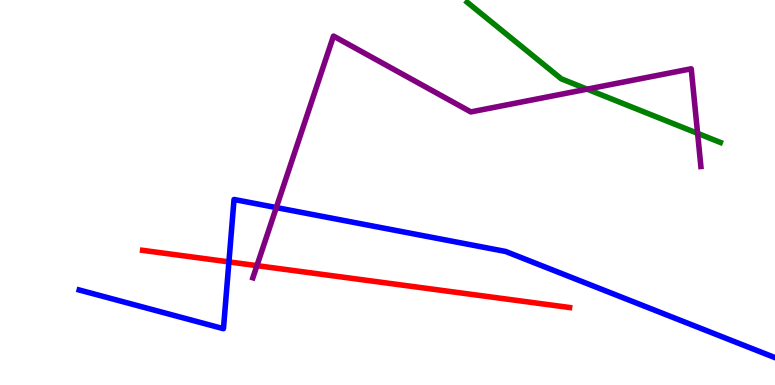[{'lines': ['blue', 'red'], 'intersections': [{'x': 2.95, 'y': 3.2}]}, {'lines': ['green', 'red'], 'intersections': []}, {'lines': ['purple', 'red'], 'intersections': [{'x': 3.32, 'y': 3.1}]}, {'lines': ['blue', 'green'], 'intersections': []}, {'lines': ['blue', 'purple'], 'intersections': [{'x': 3.57, 'y': 4.61}]}, {'lines': ['green', 'purple'], 'intersections': [{'x': 7.58, 'y': 7.68}, {'x': 9.0, 'y': 6.54}]}]